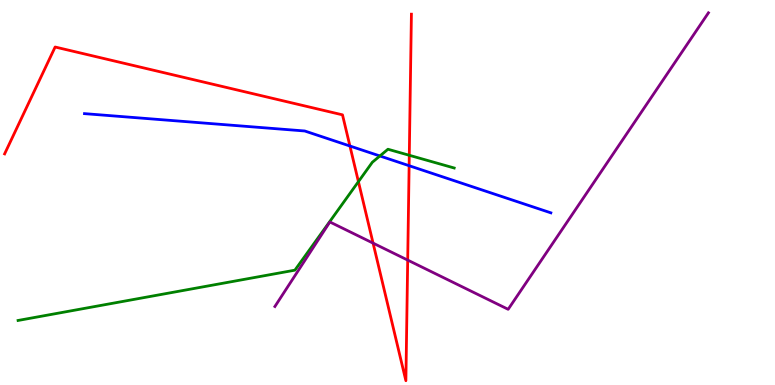[{'lines': ['blue', 'red'], 'intersections': [{'x': 4.52, 'y': 6.21}, {'x': 5.28, 'y': 5.7}]}, {'lines': ['green', 'red'], 'intersections': [{'x': 4.62, 'y': 5.28}, {'x': 5.28, 'y': 5.97}]}, {'lines': ['purple', 'red'], 'intersections': [{'x': 4.81, 'y': 3.68}, {'x': 5.26, 'y': 3.24}]}, {'lines': ['blue', 'green'], 'intersections': [{'x': 4.9, 'y': 5.95}]}, {'lines': ['blue', 'purple'], 'intersections': []}, {'lines': ['green', 'purple'], 'intersections': []}]